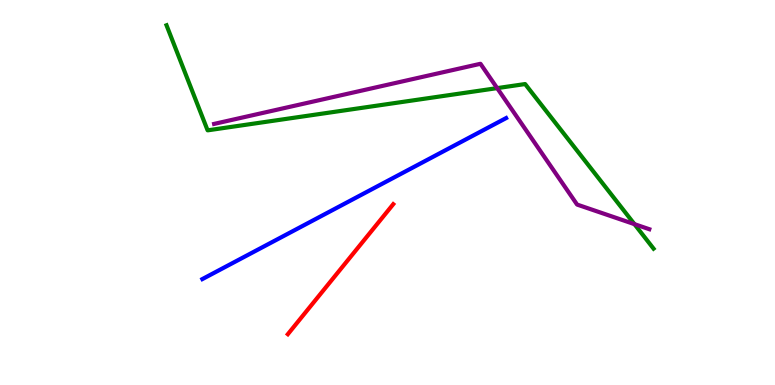[{'lines': ['blue', 'red'], 'intersections': []}, {'lines': ['green', 'red'], 'intersections': []}, {'lines': ['purple', 'red'], 'intersections': []}, {'lines': ['blue', 'green'], 'intersections': []}, {'lines': ['blue', 'purple'], 'intersections': []}, {'lines': ['green', 'purple'], 'intersections': [{'x': 6.42, 'y': 7.71}, {'x': 8.19, 'y': 4.18}]}]